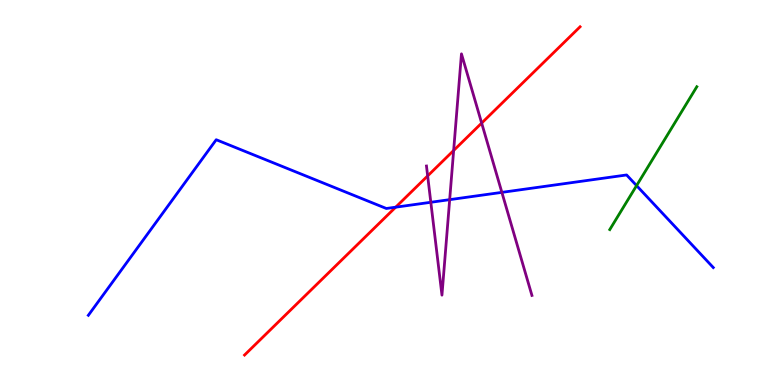[{'lines': ['blue', 'red'], 'intersections': [{'x': 5.11, 'y': 4.62}]}, {'lines': ['green', 'red'], 'intersections': []}, {'lines': ['purple', 'red'], 'intersections': [{'x': 5.52, 'y': 5.43}, {'x': 5.85, 'y': 6.09}, {'x': 6.21, 'y': 6.8}]}, {'lines': ['blue', 'green'], 'intersections': [{'x': 8.21, 'y': 5.18}]}, {'lines': ['blue', 'purple'], 'intersections': [{'x': 5.56, 'y': 4.75}, {'x': 5.8, 'y': 4.81}, {'x': 6.48, 'y': 5.0}]}, {'lines': ['green', 'purple'], 'intersections': []}]